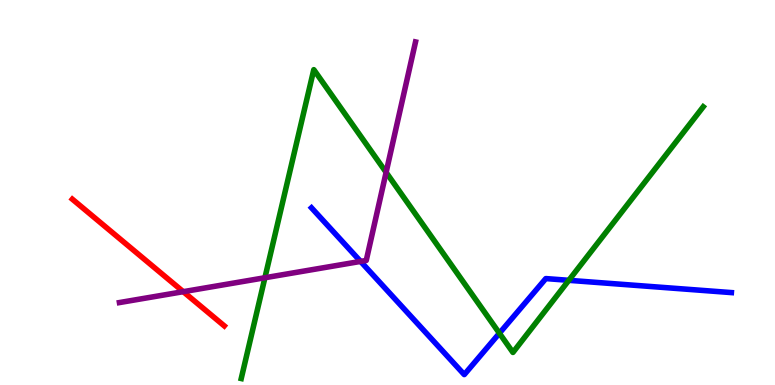[{'lines': ['blue', 'red'], 'intersections': []}, {'lines': ['green', 'red'], 'intersections': []}, {'lines': ['purple', 'red'], 'intersections': [{'x': 2.36, 'y': 2.42}]}, {'lines': ['blue', 'green'], 'intersections': [{'x': 6.44, 'y': 1.34}, {'x': 7.34, 'y': 2.72}]}, {'lines': ['blue', 'purple'], 'intersections': [{'x': 4.65, 'y': 3.21}]}, {'lines': ['green', 'purple'], 'intersections': [{'x': 3.42, 'y': 2.79}, {'x': 4.98, 'y': 5.52}]}]